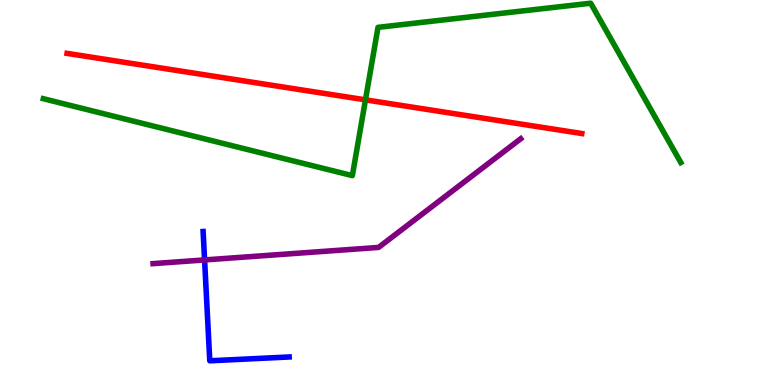[{'lines': ['blue', 'red'], 'intersections': []}, {'lines': ['green', 'red'], 'intersections': [{'x': 4.72, 'y': 7.41}]}, {'lines': ['purple', 'red'], 'intersections': []}, {'lines': ['blue', 'green'], 'intersections': []}, {'lines': ['blue', 'purple'], 'intersections': [{'x': 2.64, 'y': 3.25}]}, {'lines': ['green', 'purple'], 'intersections': []}]